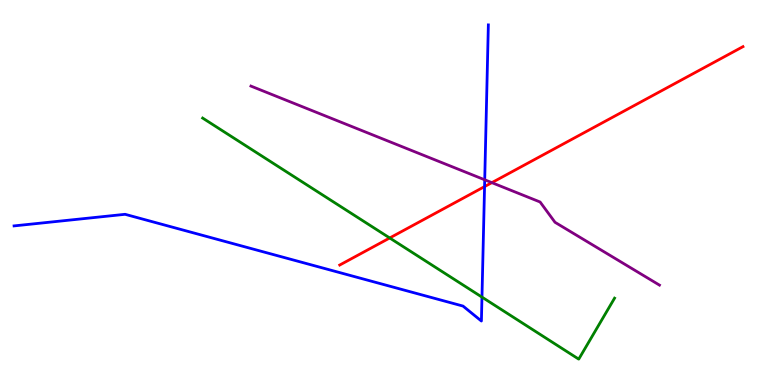[{'lines': ['blue', 'red'], 'intersections': [{'x': 6.25, 'y': 5.15}]}, {'lines': ['green', 'red'], 'intersections': [{'x': 5.03, 'y': 3.82}]}, {'lines': ['purple', 'red'], 'intersections': [{'x': 6.35, 'y': 5.26}]}, {'lines': ['blue', 'green'], 'intersections': [{'x': 6.22, 'y': 2.28}]}, {'lines': ['blue', 'purple'], 'intersections': [{'x': 6.25, 'y': 5.33}]}, {'lines': ['green', 'purple'], 'intersections': []}]